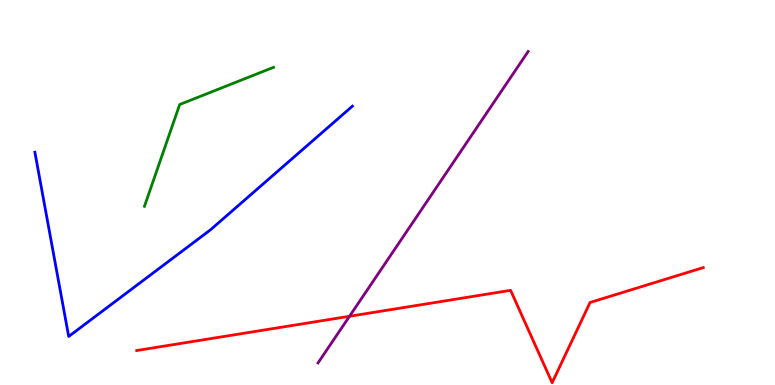[{'lines': ['blue', 'red'], 'intersections': []}, {'lines': ['green', 'red'], 'intersections': []}, {'lines': ['purple', 'red'], 'intersections': [{'x': 4.51, 'y': 1.79}]}, {'lines': ['blue', 'green'], 'intersections': []}, {'lines': ['blue', 'purple'], 'intersections': []}, {'lines': ['green', 'purple'], 'intersections': []}]